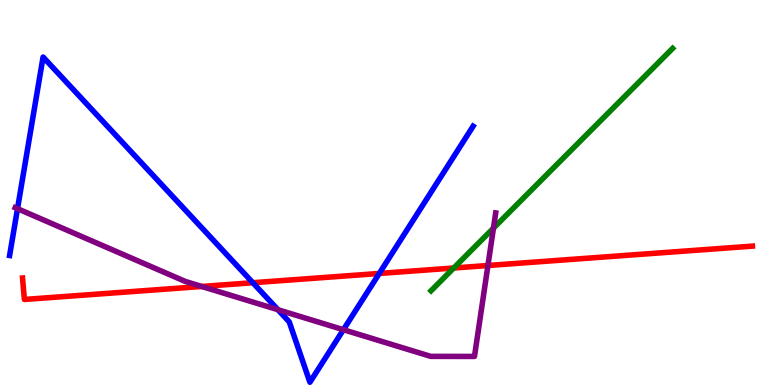[{'lines': ['blue', 'red'], 'intersections': [{'x': 3.26, 'y': 2.66}, {'x': 4.89, 'y': 2.9}]}, {'lines': ['green', 'red'], 'intersections': [{'x': 5.85, 'y': 3.04}]}, {'lines': ['purple', 'red'], 'intersections': [{'x': 2.6, 'y': 2.56}, {'x': 6.3, 'y': 3.1}]}, {'lines': ['blue', 'green'], 'intersections': []}, {'lines': ['blue', 'purple'], 'intersections': [{'x': 0.226, 'y': 4.58}, {'x': 3.59, 'y': 1.96}, {'x': 4.43, 'y': 1.44}]}, {'lines': ['green', 'purple'], 'intersections': [{'x': 6.37, 'y': 4.07}]}]